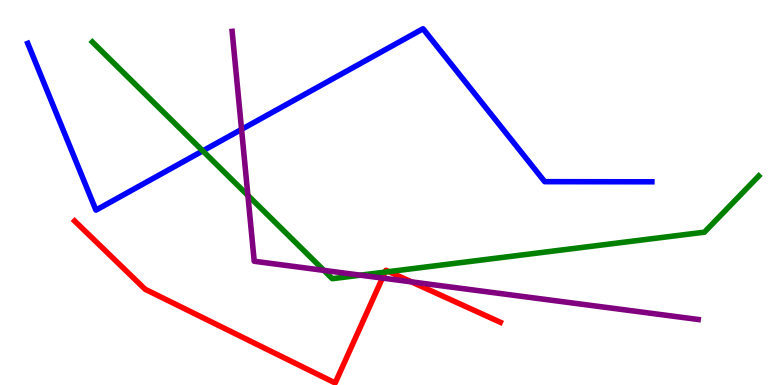[{'lines': ['blue', 'red'], 'intersections': []}, {'lines': ['green', 'red'], 'intersections': [{'x': 4.97, 'y': 2.93}, {'x': 5.02, 'y': 2.94}]}, {'lines': ['purple', 'red'], 'intersections': [{'x': 4.93, 'y': 2.78}, {'x': 5.31, 'y': 2.68}]}, {'lines': ['blue', 'green'], 'intersections': [{'x': 2.62, 'y': 6.08}]}, {'lines': ['blue', 'purple'], 'intersections': [{'x': 3.12, 'y': 6.64}]}, {'lines': ['green', 'purple'], 'intersections': [{'x': 3.2, 'y': 4.92}, {'x': 4.18, 'y': 2.98}, {'x': 4.65, 'y': 2.85}]}]